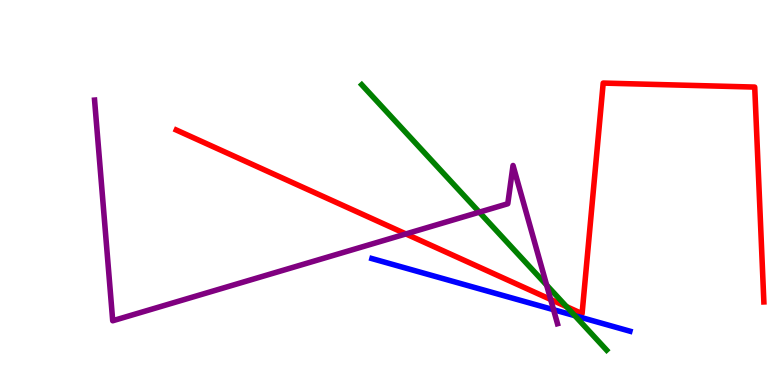[{'lines': ['blue', 'red'], 'intersections': []}, {'lines': ['green', 'red'], 'intersections': [{'x': 7.31, 'y': 2.04}]}, {'lines': ['purple', 'red'], 'intersections': [{'x': 5.24, 'y': 3.92}, {'x': 7.11, 'y': 2.22}]}, {'lines': ['blue', 'green'], 'intersections': [{'x': 7.42, 'y': 1.8}]}, {'lines': ['blue', 'purple'], 'intersections': [{'x': 7.14, 'y': 1.96}]}, {'lines': ['green', 'purple'], 'intersections': [{'x': 6.18, 'y': 4.49}, {'x': 7.05, 'y': 2.59}]}]